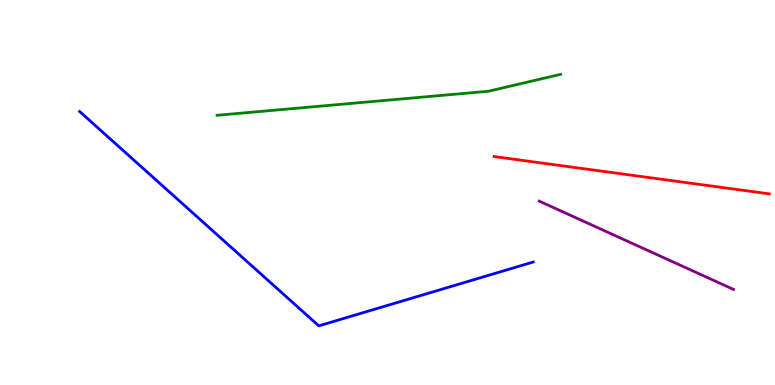[{'lines': ['blue', 'red'], 'intersections': []}, {'lines': ['green', 'red'], 'intersections': []}, {'lines': ['purple', 'red'], 'intersections': []}, {'lines': ['blue', 'green'], 'intersections': []}, {'lines': ['blue', 'purple'], 'intersections': []}, {'lines': ['green', 'purple'], 'intersections': []}]